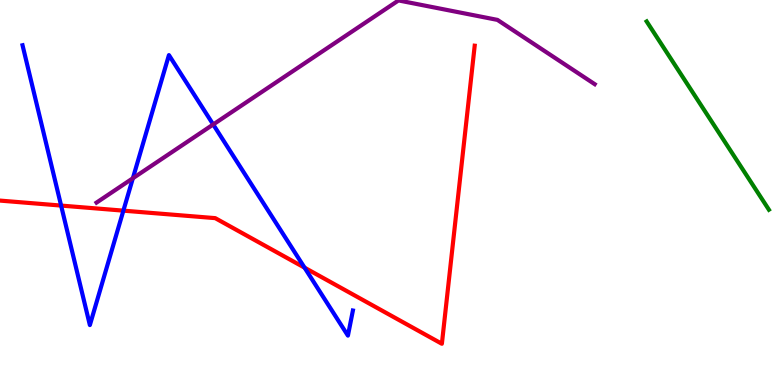[{'lines': ['blue', 'red'], 'intersections': [{'x': 0.788, 'y': 4.66}, {'x': 1.59, 'y': 4.53}, {'x': 3.93, 'y': 3.05}]}, {'lines': ['green', 'red'], 'intersections': []}, {'lines': ['purple', 'red'], 'intersections': []}, {'lines': ['blue', 'green'], 'intersections': []}, {'lines': ['blue', 'purple'], 'intersections': [{'x': 1.71, 'y': 5.37}, {'x': 2.75, 'y': 6.77}]}, {'lines': ['green', 'purple'], 'intersections': []}]